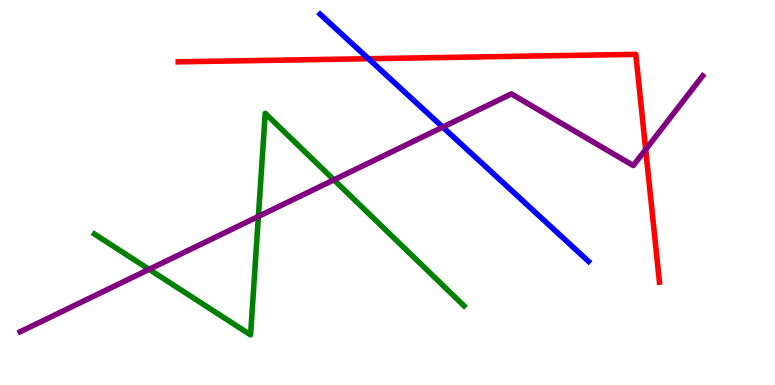[{'lines': ['blue', 'red'], 'intersections': [{'x': 4.75, 'y': 8.47}]}, {'lines': ['green', 'red'], 'intersections': []}, {'lines': ['purple', 'red'], 'intersections': [{'x': 8.33, 'y': 6.12}]}, {'lines': ['blue', 'green'], 'intersections': []}, {'lines': ['blue', 'purple'], 'intersections': [{'x': 5.71, 'y': 6.7}]}, {'lines': ['green', 'purple'], 'intersections': [{'x': 1.92, 'y': 3.0}, {'x': 3.33, 'y': 4.38}, {'x': 4.31, 'y': 5.33}]}]